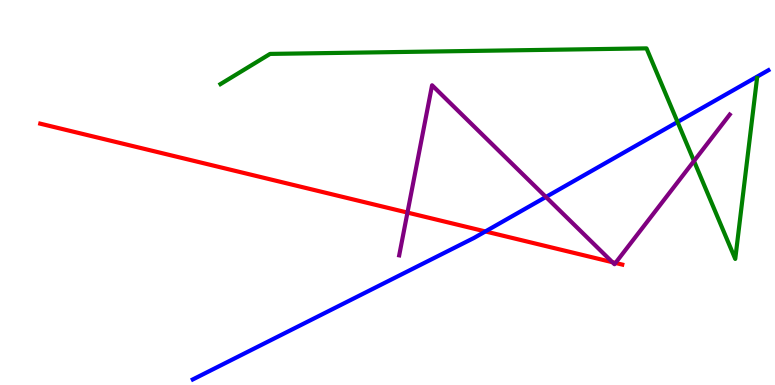[{'lines': ['blue', 'red'], 'intersections': [{'x': 6.26, 'y': 3.99}]}, {'lines': ['green', 'red'], 'intersections': []}, {'lines': ['purple', 'red'], 'intersections': [{'x': 5.26, 'y': 4.48}, {'x': 7.9, 'y': 3.19}, {'x': 7.94, 'y': 3.17}]}, {'lines': ['blue', 'green'], 'intersections': [{'x': 8.74, 'y': 6.83}]}, {'lines': ['blue', 'purple'], 'intersections': [{'x': 7.04, 'y': 4.88}]}, {'lines': ['green', 'purple'], 'intersections': [{'x': 8.95, 'y': 5.82}]}]